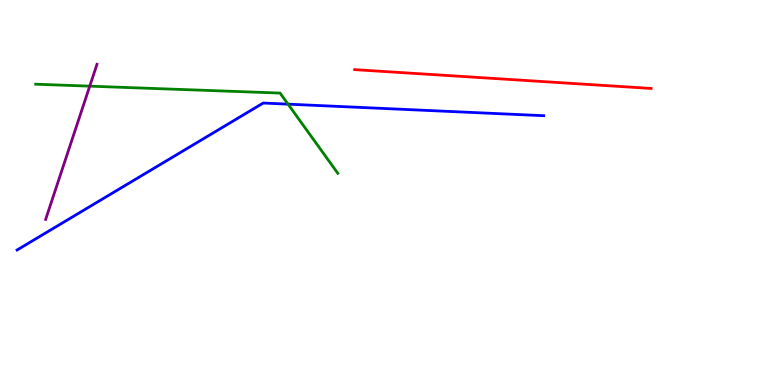[{'lines': ['blue', 'red'], 'intersections': []}, {'lines': ['green', 'red'], 'intersections': []}, {'lines': ['purple', 'red'], 'intersections': []}, {'lines': ['blue', 'green'], 'intersections': [{'x': 3.72, 'y': 7.29}]}, {'lines': ['blue', 'purple'], 'intersections': []}, {'lines': ['green', 'purple'], 'intersections': [{'x': 1.16, 'y': 7.76}]}]